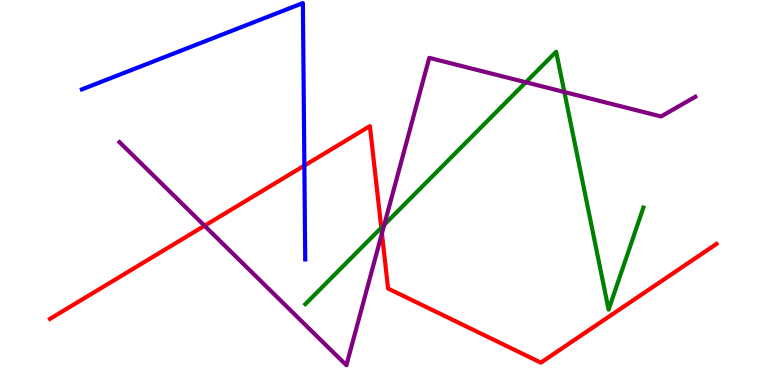[{'lines': ['blue', 'red'], 'intersections': [{'x': 3.93, 'y': 5.7}]}, {'lines': ['green', 'red'], 'intersections': [{'x': 4.92, 'y': 4.08}]}, {'lines': ['purple', 'red'], 'intersections': [{'x': 2.64, 'y': 4.14}, {'x': 4.93, 'y': 3.94}]}, {'lines': ['blue', 'green'], 'intersections': []}, {'lines': ['blue', 'purple'], 'intersections': []}, {'lines': ['green', 'purple'], 'intersections': [{'x': 4.96, 'y': 4.16}, {'x': 6.78, 'y': 7.86}, {'x': 7.28, 'y': 7.61}]}]